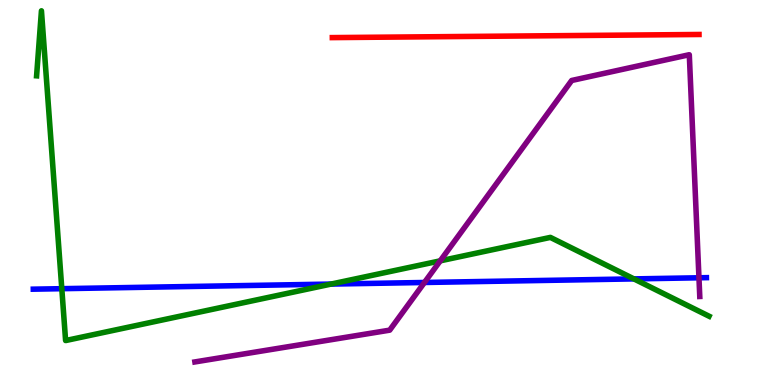[{'lines': ['blue', 'red'], 'intersections': []}, {'lines': ['green', 'red'], 'intersections': []}, {'lines': ['purple', 'red'], 'intersections': []}, {'lines': ['blue', 'green'], 'intersections': [{'x': 0.797, 'y': 2.5}, {'x': 4.27, 'y': 2.62}, {'x': 8.18, 'y': 2.76}]}, {'lines': ['blue', 'purple'], 'intersections': [{'x': 5.48, 'y': 2.66}, {'x': 9.02, 'y': 2.78}]}, {'lines': ['green', 'purple'], 'intersections': [{'x': 5.68, 'y': 3.22}]}]